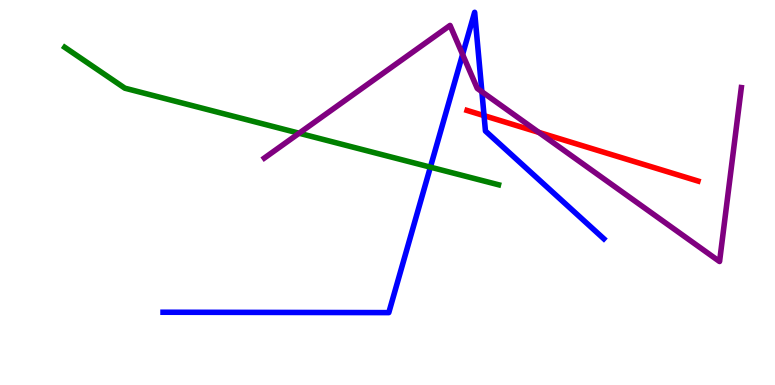[{'lines': ['blue', 'red'], 'intersections': [{'x': 6.25, 'y': 7.0}]}, {'lines': ['green', 'red'], 'intersections': []}, {'lines': ['purple', 'red'], 'intersections': [{'x': 6.95, 'y': 6.56}]}, {'lines': ['blue', 'green'], 'intersections': [{'x': 5.55, 'y': 5.66}]}, {'lines': ['blue', 'purple'], 'intersections': [{'x': 5.97, 'y': 8.59}, {'x': 6.22, 'y': 7.62}]}, {'lines': ['green', 'purple'], 'intersections': [{'x': 3.86, 'y': 6.54}]}]